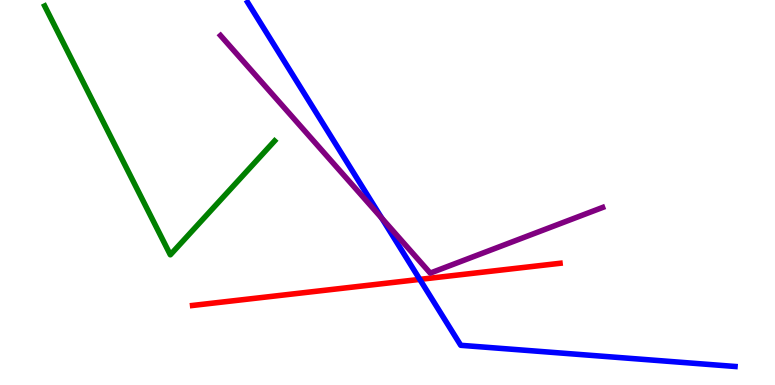[{'lines': ['blue', 'red'], 'intersections': [{'x': 5.42, 'y': 2.74}]}, {'lines': ['green', 'red'], 'intersections': []}, {'lines': ['purple', 'red'], 'intersections': []}, {'lines': ['blue', 'green'], 'intersections': []}, {'lines': ['blue', 'purple'], 'intersections': [{'x': 4.93, 'y': 4.33}]}, {'lines': ['green', 'purple'], 'intersections': []}]